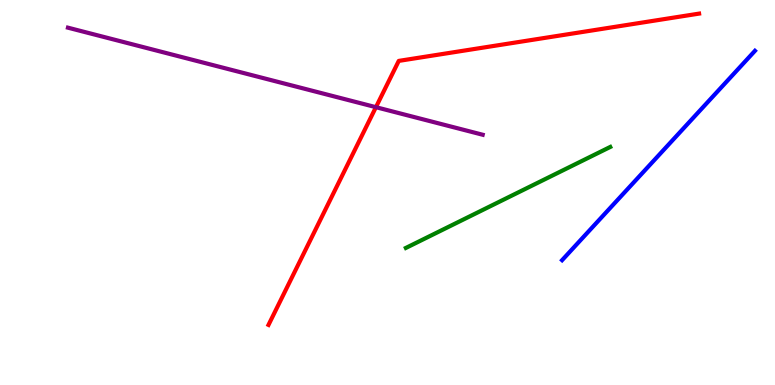[{'lines': ['blue', 'red'], 'intersections': []}, {'lines': ['green', 'red'], 'intersections': []}, {'lines': ['purple', 'red'], 'intersections': [{'x': 4.85, 'y': 7.22}]}, {'lines': ['blue', 'green'], 'intersections': []}, {'lines': ['blue', 'purple'], 'intersections': []}, {'lines': ['green', 'purple'], 'intersections': []}]